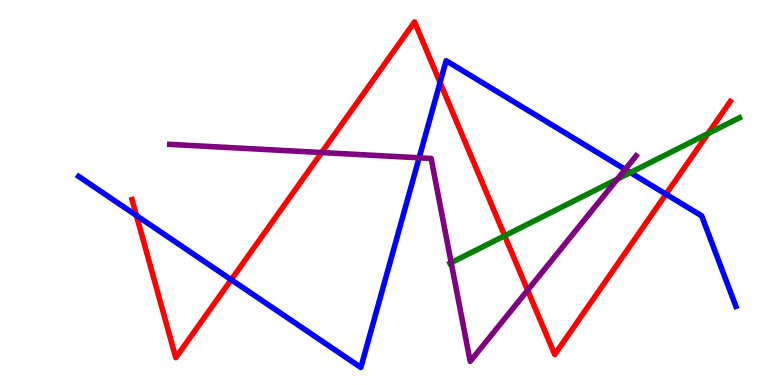[{'lines': ['blue', 'red'], 'intersections': [{'x': 1.76, 'y': 4.4}, {'x': 2.98, 'y': 2.73}, {'x': 5.68, 'y': 7.86}, {'x': 8.59, 'y': 4.96}]}, {'lines': ['green', 'red'], 'intersections': [{'x': 6.51, 'y': 3.88}, {'x': 9.14, 'y': 6.53}]}, {'lines': ['purple', 'red'], 'intersections': [{'x': 4.15, 'y': 6.04}, {'x': 6.81, 'y': 2.46}]}, {'lines': ['blue', 'green'], 'intersections': [{'x': 8.13, 'y': 5.52}]}, {'lines': ['blue', 'purple'], 'intersections': [{'x': 5.41, 'y': 5.9}, {'x': 8.07, 'y': 5.6}]}, {'lines': ['green', 'purple'], 'intersections': [{'x': 5.82, 'y': 3.18}, {'x': 7.97, 'y': 5.35}]}]